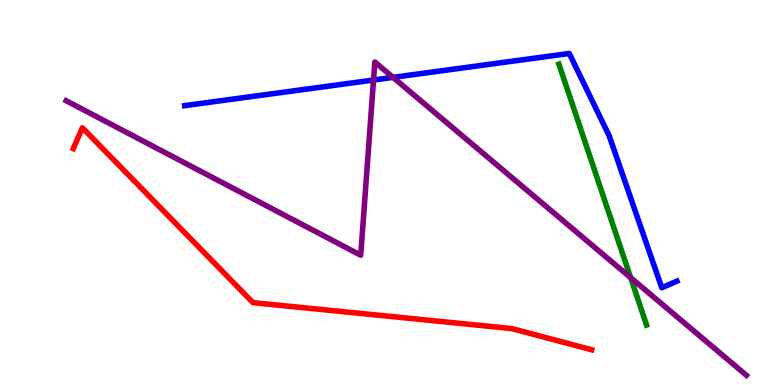[{'lines': ['blue', 'red'], 'intersections': []}, {'lines': ['green', 'red'], 'intersections': []}, {'lines': ['purple', 'red'], 'intersections': []}, {'lines': ['blue', 'green'], 'intersections': []}, {'lines': ['blue', 'purple'], 'intersections': [{'x': 4.82, 'y': 7.92}, {'x': 5.07, 'y': 7.99}]}, {'lines': ['green', 'purple'], 'intersections': [{'x': 8.14, 'y': 2.79}]}]